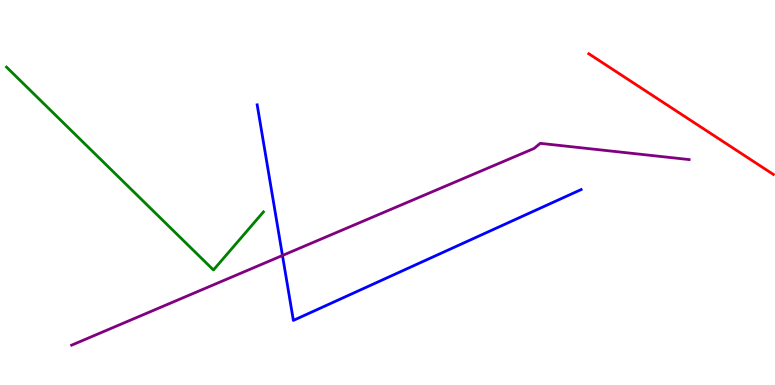[{'lines': ['blue', 'red'], 'intersections': []}, {'lines': ['green', 'red'], 'intersections': []}, {'lines': ['purple', 'red'], 'intersections': []}, {'lines': ['blue', 'green'], 'intersections': []}, {'lines': ['blue', 'purple'], 'intersections': [{'x': 3.64, 'y': 3.36}]}, {'lines': ['green', 'purple'], 'intersections': []}]